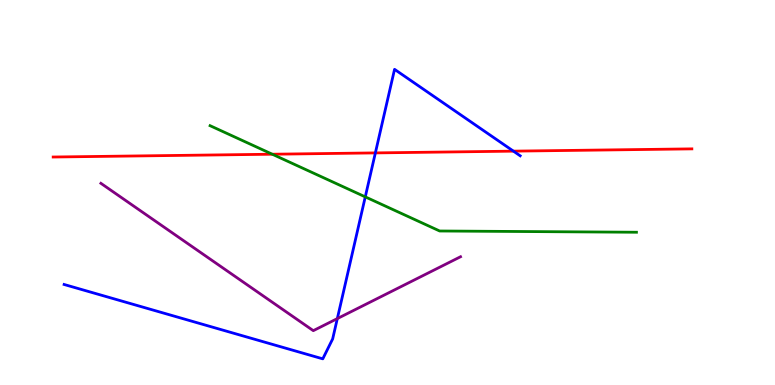[{'lines': ['blue', 'red'], 'intersections': [{'x': 4.84, 'y': 6.03}, {'x': 6.62, 'y': 6.07}]}, {'lines': ['green', 'red'], 'intersections': [{'x': 3.51, 'y': 5.99}]}, {'lines': ['purple', 'red'], 'intersections': []}, {'lines': ['blue', 'green'], 'intersections': [{'x': 4.71, 'y': 4.89}]}, {'lines': ['blue', 'purple'], 'intersections': [{'x': 4.35, 'y': 1.72}]}, {'lines': ['green', 'purple'], 'intersections': []}]